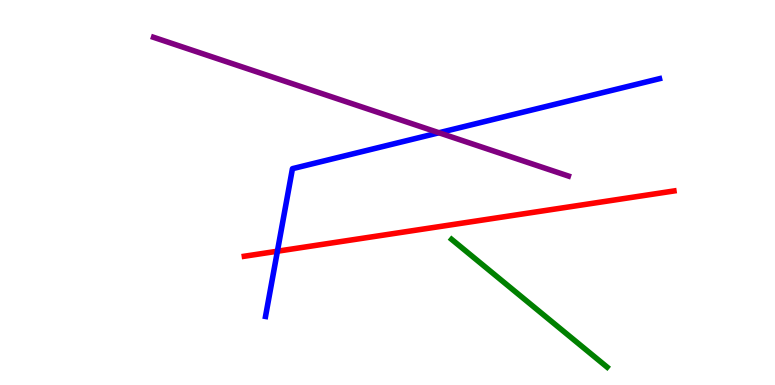[{'lines': ['blue', 'red'], 'intersections': [{'x': 3.58, 'y': 3.47}]}, {'lines': ['green', 'red'], 'intersections': []}, {'lines': ['purple', 'red'], 'intersections': []}, {'lines': ['blue', 'green'], 'intersections': []}, {'lines': ['blue', 'purple'], 'intersections': [{'x': 5.66, 'y': 6.55}]}, {'lines': ['green', 'purple'], 'intersections': []}]